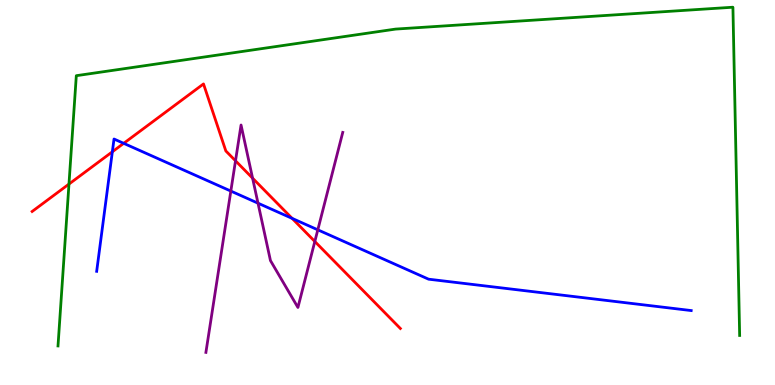[{'lines': ['blue', 'red'], 'intersections': [{'x': 1.45, 'y': 6.06}, {'x': 1.6, 'y': 6.28}, {'x': 3.77, 'y': 4.33}]}, {'lines': ['green', 'red'], 'intersections': [{'x': 0.89, 'y': 5.22}]}, {'lines': ['purple', 'red'], 'intersections': [{'x': 3.04, 'y': 5.82}, {'x': 3.26, 'y': 5.37}, {'x': 4.06, 'y': 3.73}]}, {'lines': ['blue', 'green'], 'intersections': []}, {'lines': ['blue', 'purple'], 'intersections': [{'x': 2.98, 'y': 5.04}, {'x': 3.33, 'y': 4.72}, {'x': 4.1, 'y': 4.03}]}, {'lines': ['green', 'purple'], 'intersections': []}]